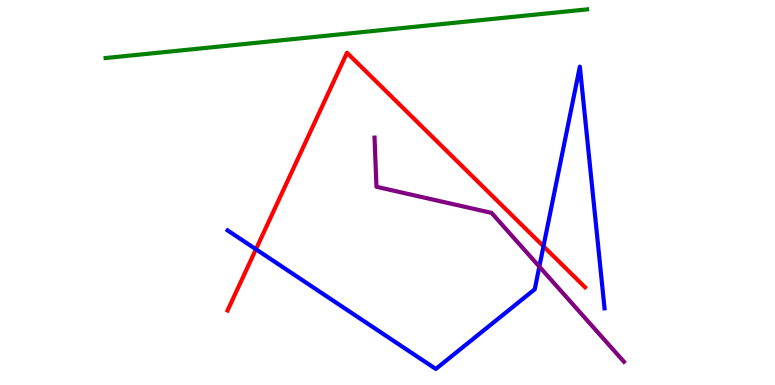[{'lines': ['blue', 'red'], 'intersections': [{'x': 3.3, 'y': 3.53}, {'x': 7.01, 'y': 3.6}]}, {'lines': ['green', 'red'], 'intersections': []}, {'lines': ['purple', 'red'], 'intersections': []}, {'lines': ['blue', 'green'], 'intersections': []}, {'lines': ['blue', 'purple'], 'intersections': [{'x': 6.96, 'y': 3.07}]}, {'lines': ['green', 'purple'], 'intersections': []}]